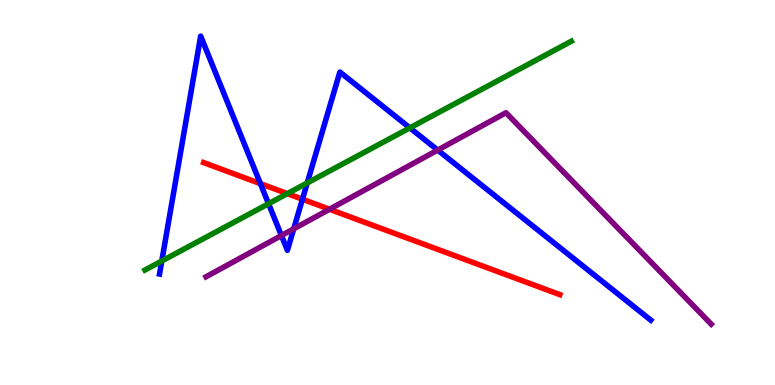[{'lines': ['blue', 'red'], 'intersections': [{'x': 3.36, 'y': 5.23}, {'x': 3.9, 'y': 4.83}]}, {'lines': ['green', 'red'], 'intersections': [{'x': 3.71, 'y': 4.97}]}, {'lines': ['purple', 'red'], 'intersections': [{'x': 4.25, 'y': 4.56}]}, {'lines': ['blue', 'green'], 'intersections': [{'x': 2.09, 'y': 3.22}, {'x': 3.47, 'y': 4.71}, {'x': 3.96, 'y': 5.25}, {'x': 5.29, 'y': 6.68}]}, {'lines': ['blue', 'purple'], 'intersections': [{'x': 3.63, 'y': 3.88}, {'x': 3.79, 'y': 4.06}, {'x': 5.65, 'y': 6.1}]}, {'lines': ['green', 'purple'], 'intersections': []}]